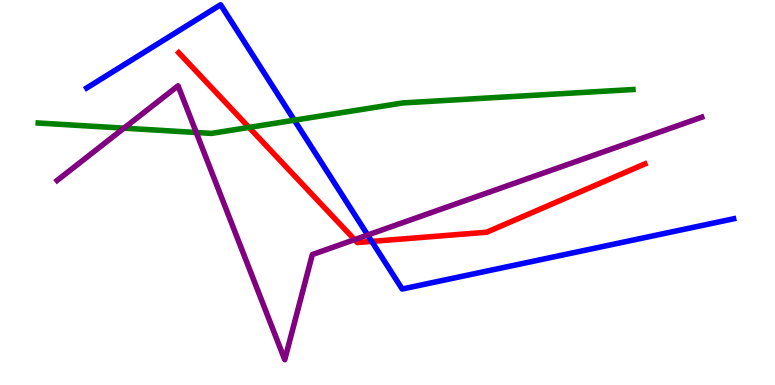[{'lines': ['blue', 'red'], 'intersections': [{'x': 4.8, 'y': 3.73}]}, {'lines': ['green', 'red'], 'intersections': [{'x': 3.21, 'y': 6.69}]}, {'lines': ['purple', 'red'], 'intersections': [{'x': 4.58, 'y': 3.78}]}, {'lines': ['blue', 'green'], 'intersections': [{'x': 3.8, 'y': 6.88}]}, {'lines': ['blue', 'purple'], 'intersections': [{'x': 4.74, 'y': 3.9}]}, {'lines': ['green', 'purple'], 'intersections': [{'x': 1.6, 'y': 6.67}, {'x': 2.53, 'y': 6.56}]}]